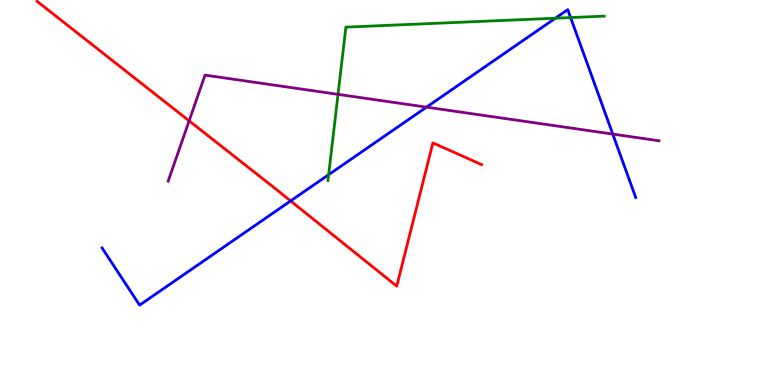[{'lines': ['blue', 'red'], 'intersections': [{'x': 3.75, 'y': 4.78}]}, {'lines': ['green', 'red'], 'intersections': []}, {'lines': ['purple', 'red'], 'intersections': [{'x': 2.44, 'y': 6.86}]}, {'lines': ['blue', 'green'], 'intersections': [{'x': 4.24, 'y': 5.46}, {'x': 7.17, 'y': 9.53}, {'x': 7.36, 'y': 9.54}]}, {'lines': ['blue', 'purple'], 'intersections': [{'x': 5.5, 'y': 7.22}, {'x': 7.91, 'y': 6.52}]}, {'lines': ['green', 'purple'], 'intersections': [{'x': 4.36, 'y': 7.55}]}]